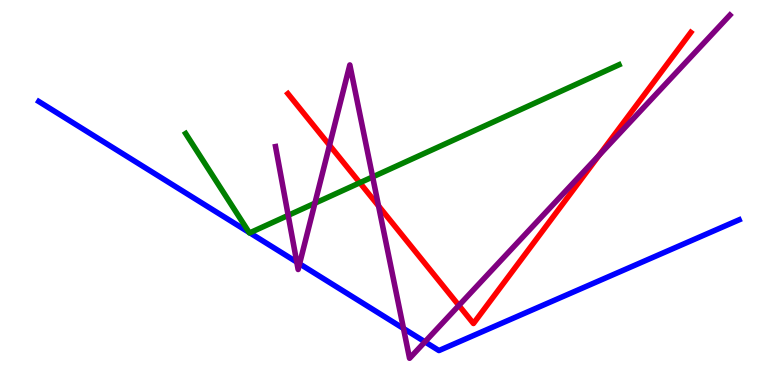[{'lines': ['blue', 'red'], 'intersections': []}, {'lines': ['green', 'red'], 'intersections': [{'x': 4.64, 'y': 5.25}]}, {'lines': ['purple', 'red'], 'intersections': [{'x': 4.25, 'y': 6.23}, {'x': 4.88, 'y': 4.65}, {'x': 5.92, 'y': 2.07}, {'x': 7.73, 'y': 5.97}]}, {'lines': ['blue', 'green'], 'intersections': [{'x': 3.21, 'y': 3.96}, {'x': 3.22, 'y': 3.95}]}, {'lines': ['blue', 'purple'], 'intersections': [{'x': 3.83, 'y': 3.19}, {'x': 3.87, 'y': 3.15}, {'x': 5.21, 'y': 1.47}, {'x': 5.48, 'y': 1.12}]}, {'lines': ['green', 'purple'], 'intersections': [{'x': 3.72, 'y': 4.41}, {'x': 4.06, 'y': 4.72}, {'x': 4.81, 'y': 5.4}]}]